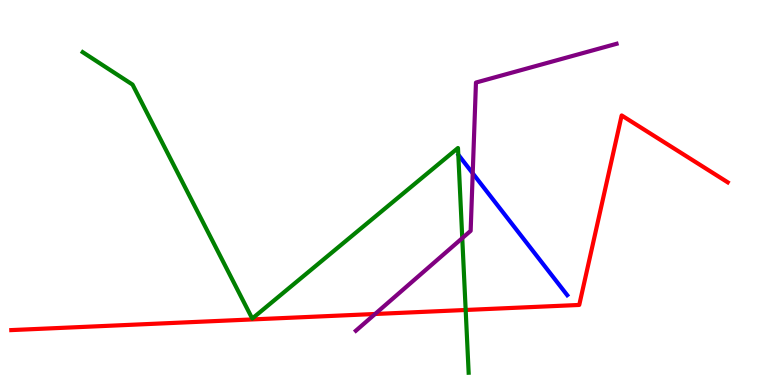[{'lines': ['blue', 'red'], 'intersections': []}, {'lines': ['green', 'red'], 'intersections': [{'x': 6.01, 'y': 1.95}]}, {'lines': ['purple', 'red'], 'intersections': [{'x': 4.84, 'y': 1.84}]}, {'lines': ['blue', 'green'], 'intersections': []}, {'lines': ['blue', 'purple'], 'intersections': [{'x': 6.1, 'y': 5.5}]}, {'lines': ['green', 'purple'], 'intersections': [{'x': 5.96, 'y': 3.81}]}]